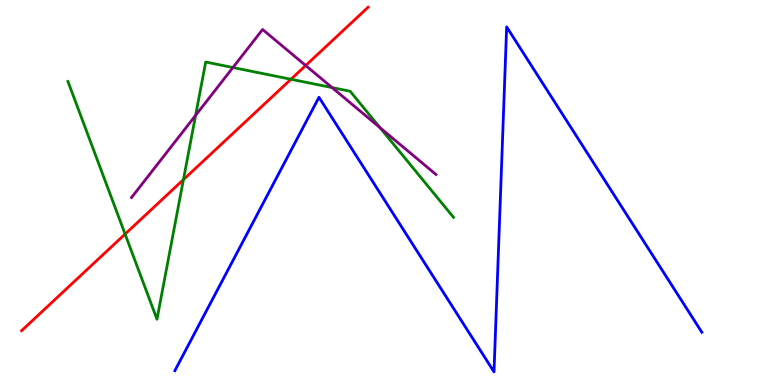[{'lines': ['blue', 'red'], 'intersections': []}, {'lines': ['green', 'red'], 'intersections': [{'x': 1.61, 'y': 3.92}, {'x': 2.37, 'y': 5.33}, {'x': 3.75, 'y': 7.94}]}, {'lines': ['purple', 'red'], 'intersections': [{'x': 3.94, 'y': 8.3}]}, {'lines': ['blue', 'green'], 'intersections': []}, {'lines': ['blue', 'purple'], 'intersections': []}, {'lines': ['green', 'purple'], 'intersections': [{'x': 2.52, 'y': 7.0}, {'x': 3.01, 'y': 8.25}, {'x': 4.28, 'y': 7.73}, {'x': 4.9, 'y': 6.68}]}]